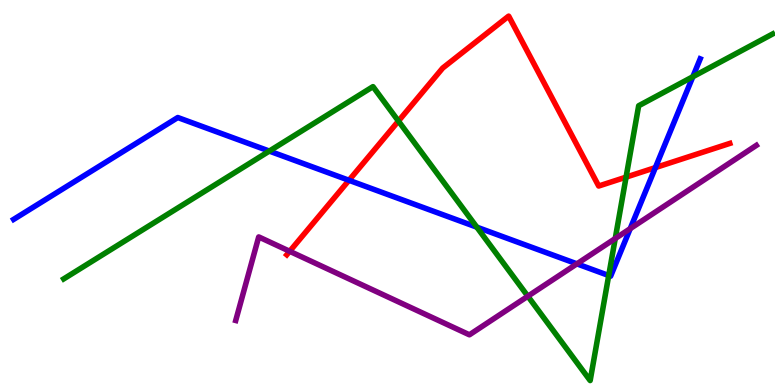[{'lines': ['blue', 'red'], 'intersections': [{'x': 4.5, 'y': 5.32}, {'x': 8.46, 'y': 5.65}]}, {'lines': ['green', 'red'], 'intersections': [{'x': 5.14, 'y': 6.86}, {'x': 8.08, 'y': 5.4}]}, {'lines': ['purple', 'red'], 'intersections': [{'x': 3.74, 'y': 3.47}]}, {'lines': ['blue', 'green'], 'intersections': [{'x': 3.48, 'y': 6.08}, {'x': 6.15, 'y': 4.1}, {'x': 7.85, 'y': 2.84}, {'x': 8.94, 'y': 8.01}]}, {'lines': ['blue', 'purple'], 'intersections': [{'x': 7.44, 'y': 3.15}, {'x': 8.13, 'y': 4.06}]}, {'lines': ['green', 'purple'], 'intersections': [{'x': 6.81, 'y': 2.31}, {'x': 7.94, 'y': 3.8}]}]